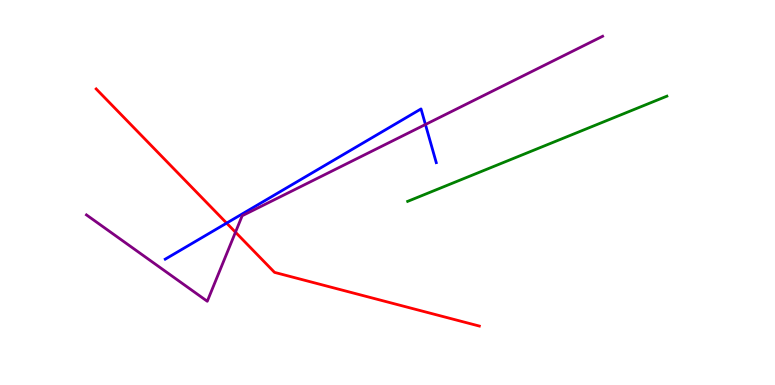[{'lines': ['blue', 'red'], 'intersections': [{'x': 2.92, 'y': 4.21}]}, {'lines': ['green', 'red'], 'intersections': []}, {'lines': ['purple', 'red'], 'intersections': [{'x': 3.04, 'y': 3.97}]}, {'lines': ['blue', 'green'], 'intersections': []}, {'lines': ['blue', 'purple'], 'intersections': [{'x': 5.49, 'y': 6.77}]}, {'lines': ['green', 'purple'], 'intersections': []}]